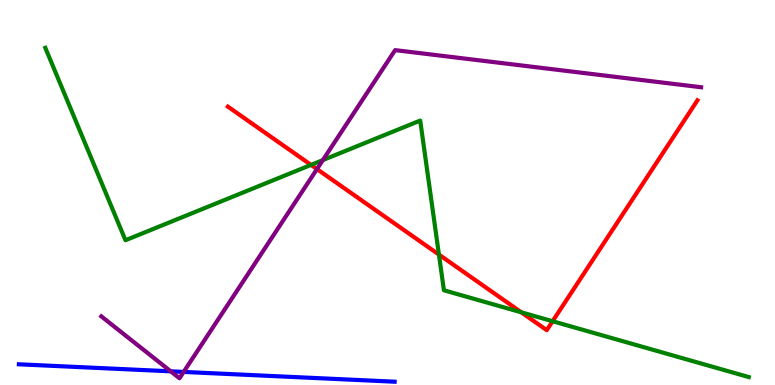[{'lines': ['blue', 'red'], 'intersections': []}, {'lines': ['green', 'red'], 'intersections': [{'x': 4.01, 'y': 5.72}, {'x': 5.66, 'y': 3.39}, {'x': 6.73, 'y': 1.89}, {'x': 7.13, 'y': 1.66}]}, {'lines': ['purple', 'red'], 'intersections': [{'x': 4.09, 'y': 5.61}]}, {'lines': ['blue', 'green'], 'intersections': []}, {'lines': ['blue', 'purple'], 'intersections': [{'x': 2.2, 'y': 0.355}, {'x': 2.37, 'y': 0.34}]}, {'lines': ['green', 'purple'], 'intersections': [{'x': 4.17, 'y': 5.84}]}]